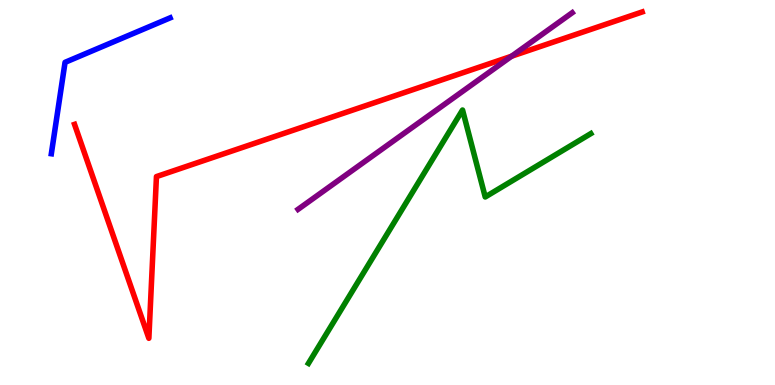[{'lines': ['blue', 'red'], 'intersections': []}, {'lines': ['green', 'red'], 'intersections': []}, {'lines': ['purple', 'red'], 'intersections': [{'x': 6.6, 'y': 8.54}]}, {'lines': ['blue', 'green'], 'intersections': []}, {'lines': ['blue', 'purple'], 'intersections': []}, {'lines': ['green', 'purple'], 'intersections': []}]